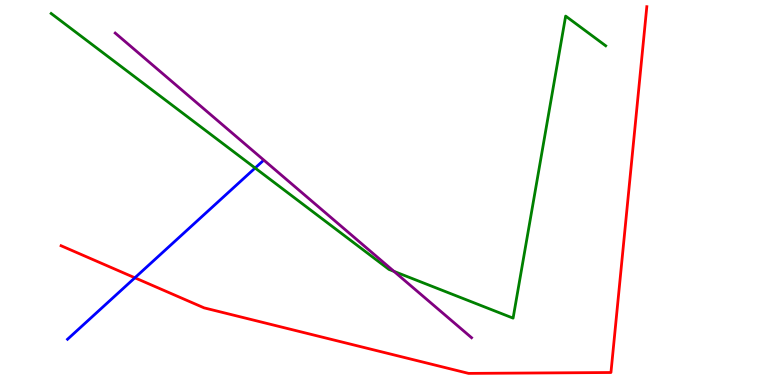[{'lines': ['blue', 'red'], 'intersections': [{'x': 1.74, 'y': 2.78}]}, {'lines': ['green', 'red'], 'intersections': []}, {'lines': ['purple', 'red'], 'intersections': []}, {'lines': ['blue', 'green'], 'intersections': [{'x': 3.29, 'y': 5.64}]}, {'lines': ['blue', 'purple'], 'intersections': []}, {'lines': ['green', 'purple'], 'intersections': [{'x': 5.08, 'y': 2.95}]}]